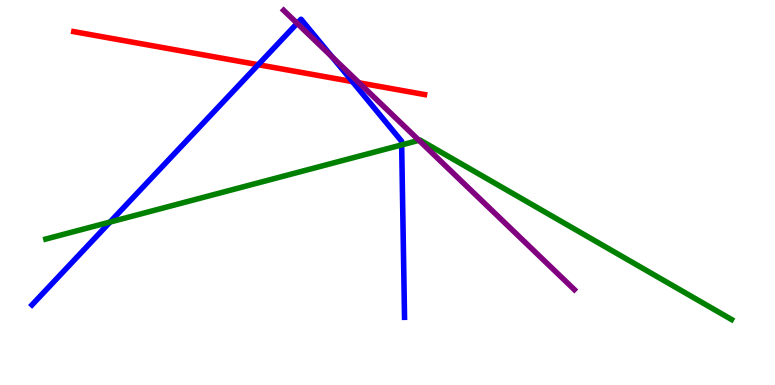[{'lines': ['blue', 'red'], 'intersections': [{'x': 3.33, 'y': 8.32}, {'x': 4.55, 'y': 7.88}]}, {'lines': ['green', 'red'], 'intersections': []}, {'lines': ['purple', 'red'], 'intersections': [{'x': 4.63, 'y': 7.85}]}, {'lines': ['blue', 'green'], 'intersections': [{'x': 1.42, 'y': 4.23}, {'x': 5.18, 'y': 6.24}]}, {'lines': ['blue', 'purple'], 'intersections': [{'x': 3.83, 'y': 9.39}, {'x': 4.28, 'y': 8.53}]}, {'lines': ['green', 'purple'], 'intersections': [{'x': 5.41, 'y': 6.36}]}]